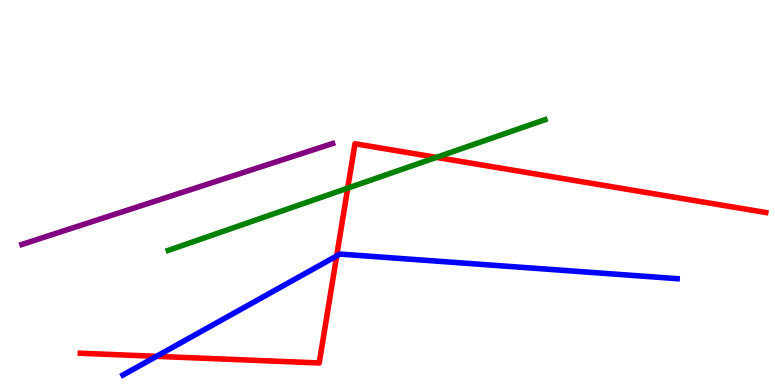[{'lines': ['blue', 'red'], 'intersections': [{'x': 2.02, 'y': 0.745}, {'x': 4.34, 'y': 3.35}]}, {'lines': ['green', 'red'], 'intersections': [{'x': 4.49, 'y': 5.11}, {'x': 5.63, 'y': 5.91}]}, {'lines': ['purple', 'red'], 'intersections': []}, {'lines': ['blue', 'green'], 'intersections': []}, {'lines': ['blue', 'purple'], 'intersections': []}, {'lines': ['green', 'purple'], 'intersections': []}]